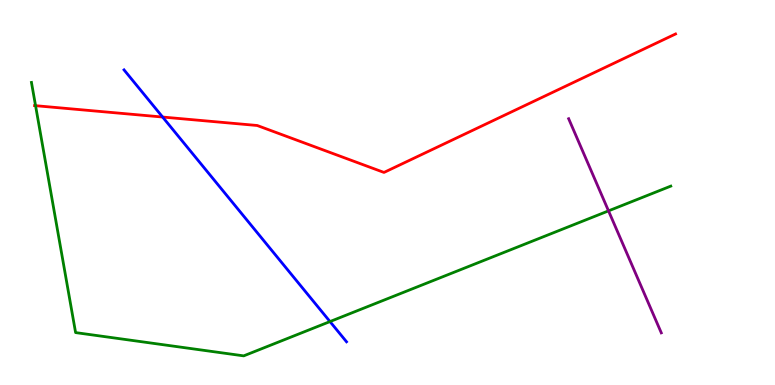[{'lines': ['blue', 'red'], 'intersections': [{'x': 2.1, 'y': 6.96}]}, {'lines': ['green', 'red'], 'intersections': [{'x': 0.459, 'y': 7.25}]}, {'lines': ['purple', 'red'], 'intersections': []}, {'lines': ['blue', 'green'], 'intersections': [{'x': 4.26, 'y': 1.65}]}, {'lines': ['blue', 'purple'], 'intersections': []}, {'lines': ['green', 'purple'], 'intersections': [{'x': 7.85, 'y': 4.52}]}]